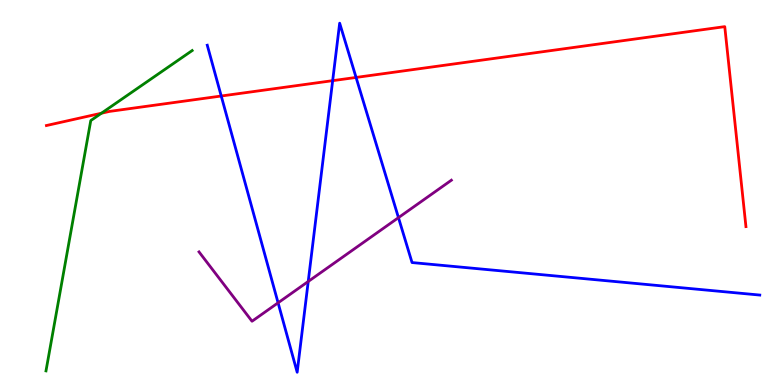[{'lines': ['blue', 'red'], 'intersections': [{'x': 2.85, 'y': 7.51}, {'x': 4.29, 'y': 7.9}, {'x': 4.59, 'y': 7.99}]}, {'lines': ['green', 'red'], 'intersections': [{'x': 1.31, 'y': 7.06}]}, {'lines': ['purple', 'red'], 'intersections': []}, {'lines': ['blue', 'green'], 'intersections': []}, {'lines': ['blue', 'purple'], 'intersections': [{'x': 3.59, 'y': 2.13}, {'x': 3.98, 'y': 2.69}, {'x': 5.14, 'y': 4.35}]}, {'lines': ['green', 'purple'], 'intersections': []}]